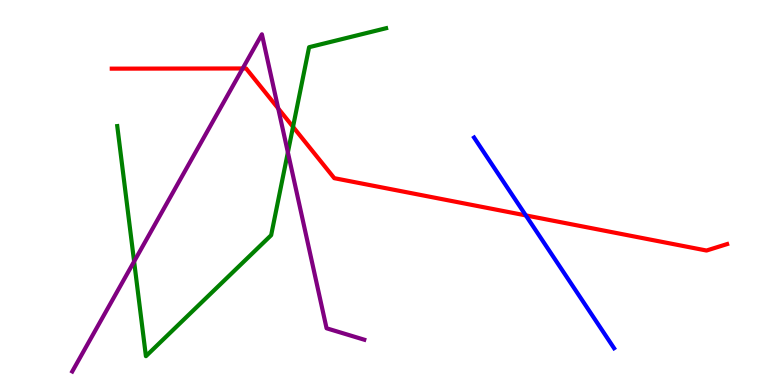[{'lines': ['blue', 'red'], 'intersections': [{'x': 6.78, 'y': 4.4}]}, {'lines': ['green', 'red'], 'intersections': [{'x': 3.78, 'y': 6.71}]}, {'lines': ['purple', 'red'], 'intersections': [{'x': 3.13, 'y': 8.22}, {'x': 3.59, 'y': 7.18}]}, {'lines': ['blue', 'green'], 'intersections': []}, {'lines': ['blue', 'purple'], 'intersections': []}, {'lines': ['green', 'purple'], 'intersections': [{'x': 1.73, 'y': 3.21}, {'x': 3.71, 'y': 6.04}]}]